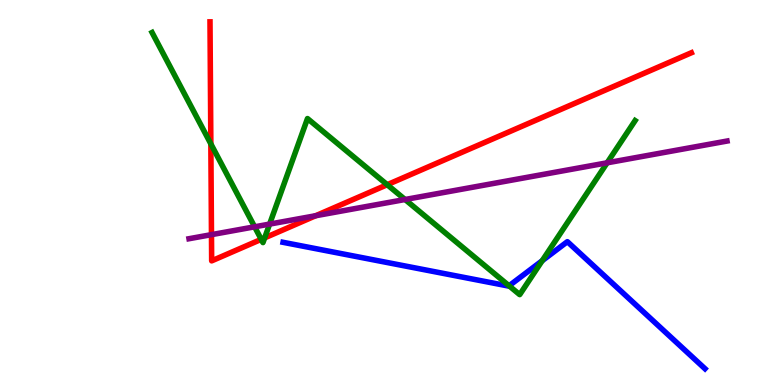[{'lines': ['blue', 'red'], 'intersections': []}, {'lines': ['green', 'red'], 'intersections': [{'x': 2.72, 'y': 6.26}, {'x': 3.37, 'y': 3.78}, {'x': 3.42, 'y': 3.82}, {'x': 5.0, 'y': 5.2}]}, {'lines': ['purple', 'red'], 'intersections': [{'x': 2.73, 'y': 3.91}, {'x': 4.07, 'y': 4.4}]}, {'lines': ['blue', 'green'], 'intersections': [{'x': 6.57, 'y': 2.58}, {'x': 7.0, 'y': 3.23}]}, {'lines': ['blue', 'purple'], 'intersections': []}, {'lines': ['green', 'purple'], 'intersections': [{'x': 3.29, 'y': 4.11}, {'x': 3.48, 'y': 4.18}, {'x': 5.23, 'y': 4.82}, {'x': 7.83, 'y': 5.77}]}]